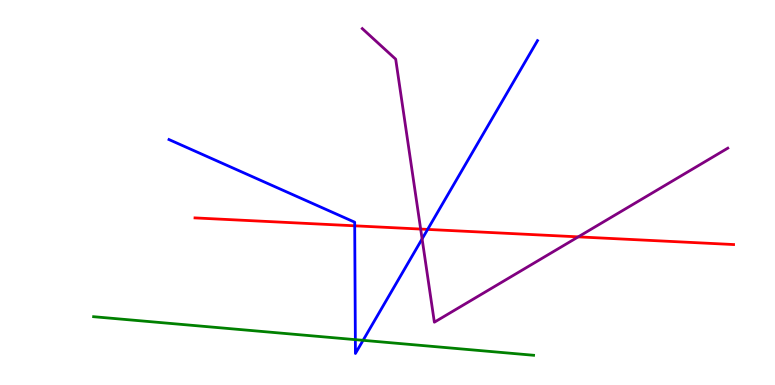[{'lines': ['blue', 'red'], 'intersections': [{'x': 4.58, 'y': 4.13}, {'x': 5.52, 'y': 4.04}]}, {'lines': ['green', 'red'], 'intersections': []}, {'lines': ['purple', 'red'], 'intersections': [{'x': 5.43, 'y': 4.05}, {'x': 7.46, 'y': 3.85}]}, {'lines': ['blue', 'green'], 'intersections': [{'x': 4.59, 'y': 1.18}, {'x': 4.68, 'y': 1.16}]}, {'lines': ['blue', 'purple'], 'intersections': [{'x': 5.45, 'y': 3.79}]}, {'lines': ['green', 'purple'], 'intersections': []}]